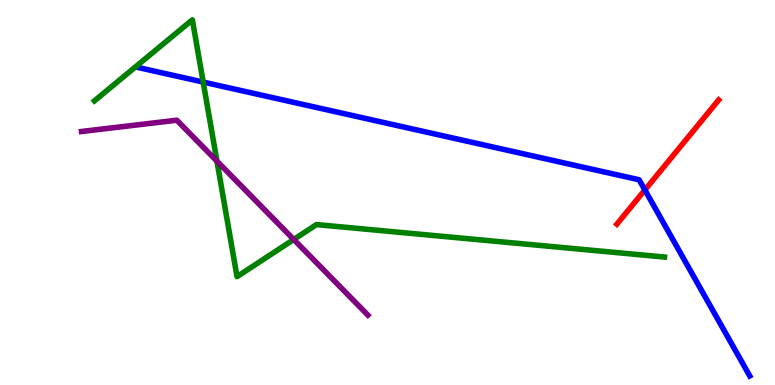[{'lines': ['blue', 'red'], 'intersections': [{'x': 8.32, 'y': 5.07}]}, {'lines': ['green', 'red'], 'intersections': []}, {'lines': ['purple', 'red'], 'intersections': []}, {'lines': ['blue', 'green'], 'intersections': [{'x': 2.62, 'y': 7.87}]}, {'lines': ['blue', 'purple'], 'intersections': []}, {'lines': ['green', 'purple'], 'intersections': [{'x': 2.8, 'y': 5.81}, {'x': 3.79, 'y': 3.78}]}]